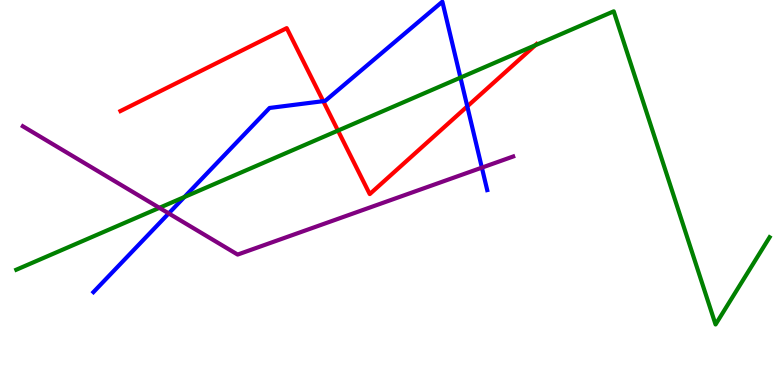[{'lines': ['blue', 'red'], 'intersections': [{'x': 4.17, 'y': 7.37}, {'x': 6.03, 'y': 7.24}]}, {'lines': ['green', 'red'], 'intersections': [{'x': 4.36, 'y': 6.61}, {'x': 6.91, 'y': 8.82}]}, {'lines': ['purple', 'red'], 'intersections': []}, {'lines': ['blue', 'green'], 'intersections': [{'x': 2.38, 'y': 4.88}, {'x': 5.94, 'y': 7.98}]}, {'lines': ['blue', 'purple'], 'intersections': [{'x': 2.18, 'y': 4.46}, {'x': 6.22, 'y': 5.65}]}, {'lines': ['green', 'purple'], 'intersections': [{'x': 2.06, 'y': 4.6}]}]